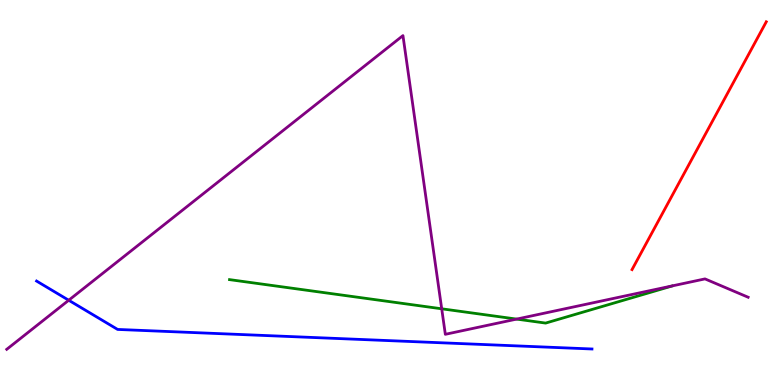[{'lines': ['blue', 'red'], 'intersections': []}, {'lines': ['green', 'red'], 'intersections': []}, {'lines': ['purple', 'red'], 'intersections': []}, {'lines': ['blue', 'green'], 'intersections': []}, {'lines': ['blue', 'purple'], 'intersections': [{'x': 0.887, 'y': 2.2}]}, {'lines': ['green', 'purple'], 'intersections': [{'x': 5.7, 'y': 1.98}, {'x': 6.67, 'y': 1.71}]}]